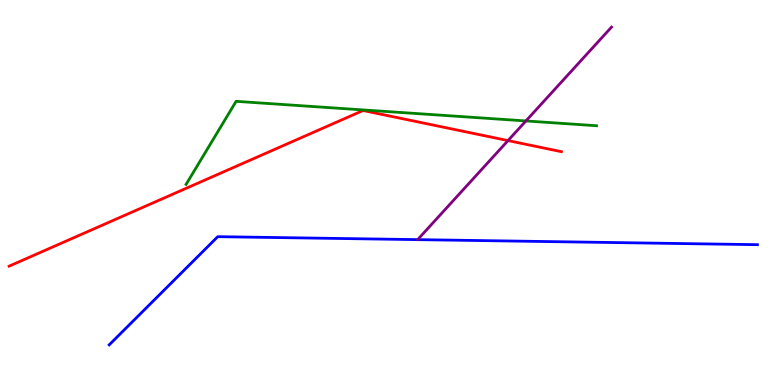[{'lines': ['blue', 'red'], 'intersections': []}, {'lines': ['green', 'red'], 'intersections': []}, {'lines': ['purple', 'red'], 'intersections': [{'x': 6.55, 'y': 6.35}]}, {'lines': ['blue', 'green'], 'intersections': []}, {'lines': ['blue', 'purple'], 'intersections': []}, {'lines': ['green', 'purple'], 'intersections': [{'x': 6.79, 'y': 6.86}]}]